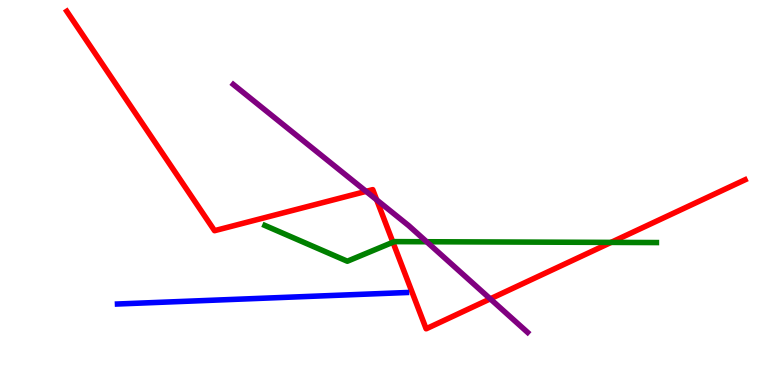[{'lines': ['blue', 'red'], 'intersections': []}, {'lines': ['green', 'red'], 'intersections': [{'x': 5.07, 'y': 3.71}, {'x': 7.88, 'y': 3.7}]}, {'lines': ['purple', 'red'], 'intersections': [{'x': 4.72, 'y': 5.03}, {'x': 4.86, 'y': 4.81}, {'x': 6.33, 'y': 2.24}]}, {'lines': ['blue', 'green'], 'intersections': []}, {'lines': ['blue', 'purple'], 'intersections': []}, {'lines': ['green', 'purple'], 'intersections': [{'x': 5.5, 'y': 3.72}]}]